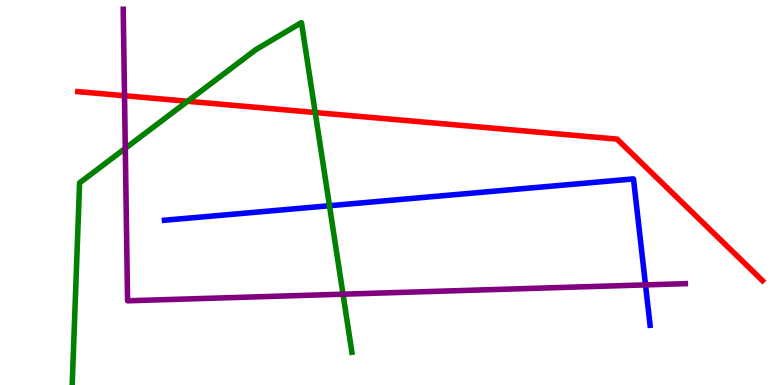[{'lines': ['blue', 'red'], 'intersections': []}, {'lines': ['green', 'red'], 'intersections': [{'x': 2.42, 'y': 7.37}, {'x': 4.07, 'y': 7.08}]}, {'lines': ['purple', 'red'], 'intersections': [{'x': 1.61, 'y': 7.51}]}, {'lines': ['blue', 'green'], 'intersections': [{'x': 4.25, 'y': 4.66}]}, {'lines': ['blue', 'purple'], 'intersections': [{'x': 8.33, 'y': 2.6}]}, {'lines': ['green', 'purple'], 'intersections': [{'x': 1.62, 'y': 6.15}, {'x': 4.43, 'y': 2.36}]}]